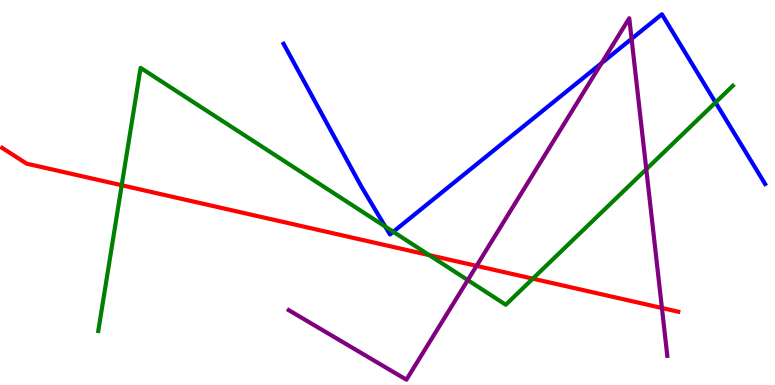[{'lines': ['blue', 'red'], 'intersections': []}, {'lines': ['green', 'red'], 'intersections': [{'x': 1.57, 'y': 5.19}, {'x': 5.54, 'y': 3.37}, {'x': 6.88, 'y': 2.76}]}, {'lines': ['purple', 'red'], 'intersections': [{'x': 6.15, 'y': 3.09}, {'x': 8.54, 'y': 2.0}]}, {'lines': ['blue', 'green'], 'intersections': [{'x': 4.97, 'y': 4.11}, {'x': 5.07, 'y': 3.98}, {'x': 9.23, 'y': 7.34}]}, {'lines': ['blue', 'purple'], 'intersections': [{'x': 7.76, 'y': 8.36}, {'x': 8.15, 'y': 8.99}]}, {'lines': ['green', 'purple'], 'intersections': [{'x': 6.04, 'y': 2.72}, {'x': 8.34, 'y': 5.6}]}]